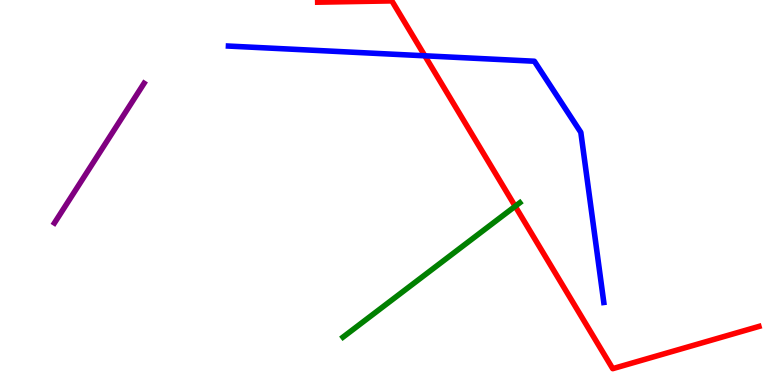[{'lines': ['blue', 'red'], 'intersections': [{'x': 5.48, 'y': 8.55}]}, {'lines': ['green', 'red'], 'intersections': [{'x': 6.65, 'y': 4.64}]}, {'lines': ['purple', 'red'], 'intersections': []}, {'lines': ['blue', 'green'], 'intersections': []}, {'lines': ['blue', 'purple'], 'intersections': []}, {'lines': ['green', 'purple'], 'intersections': []}]